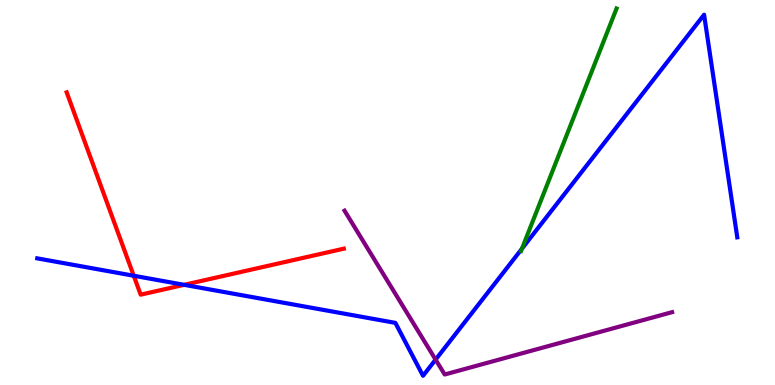[{'lines': ['blue', 'red'], 'intersections': [{'x': 1.73, 'y': 2.84}, {'x': 2.38, 'y': 2.6}]}, {'lines': ['green', 'red'], 'intersections': []}, {'lines': ['purple', 'red'], 'intersections': []}, {'lines': ['blue', 'green'], 'intersections': [{'x': 6.73, 'y': 3.54}]}, {'lines': ['blue', 'purple'], 'intersections': [{'x': 5.62, 'y': 0.659}]}, {'lines': ['green', 'purple'], 'intersections': []}]